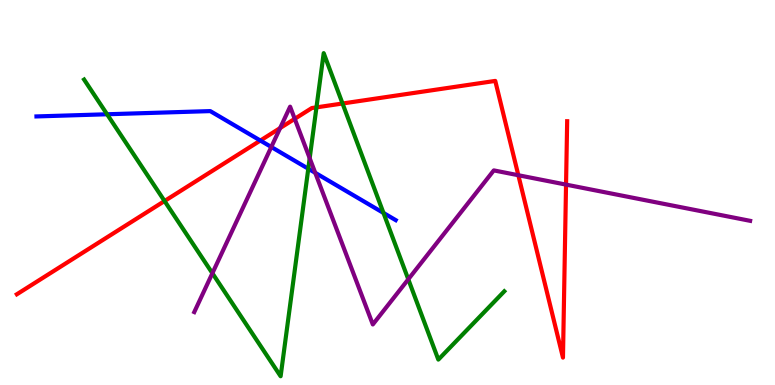[{'lines': ['blue', 'red'], 'intersections': [{'x': 3.36, 'y': 6.35}]}, {'lines': ['green', 'red'], 'intersections': [{'x': 2.12, 'y': 4.78}, {'x': 4.08, 'y': 7.21}, {'x': 4.42, 'y': 7.31}]}, {'lines': ['purple', 'red'], 'intersections': [{'x': 3.61, 'y': 6.67}, {'x': 3.8, 'y': 6.91}, {'x': 6.69, 'y': 5.45}, {'x': 7.3, 'y': 5.2}]}, {'lines': ['blue', 'green'], 'intersections': [{'x': 1.38, 'y': 7.03}, {'x': 3.98, 'y': 5.62}, {'x': 4.95, 'y': 4.47}]}, {'lines': ['blue', 'purple'], 'intersections': [{'x': 3.5, 'y': 6.18}, {'x': 4.07, 'y': 5.51}]}, {'lines': ['green', 'purple'], 'intersections': [{'x': 2.74, 'y': 2.9}, {'x': 4.0, 'y': 5.89}, {'x': 5.27, 'y': 2.75}]}]